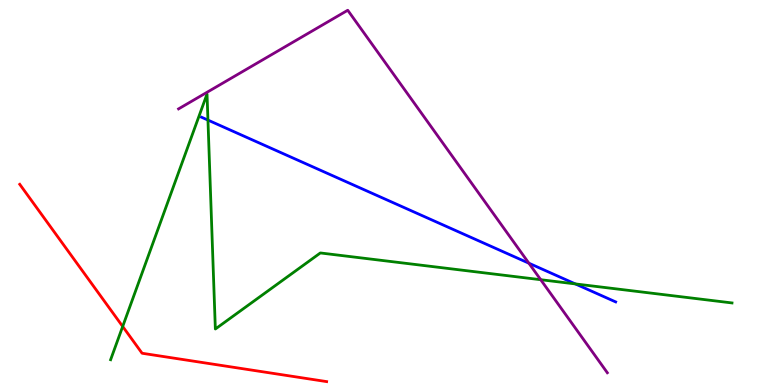[{'lines': ['blue', 'red'], 'intersections': []}, {'lines': ['green', 'red'], 'intersections': [{'x': 1.58, 'y': 1.52}]}, {'lines': ['purple', 'red'], 'intersections': []}, {'lines': ['blue', 'green'], 'intersections': [{'x': 2.68, 'y': 6.88}, {'x': 7.42, 'y': 2.63}]}, {'lines': ['blue', 'purple'], 'intersections': [{'x': 6.82, 'y': 3.16}]}, {'lines': ['green', 'purple'], 'intersections': [{'x': 6.98, 'y': 2.73}]}]